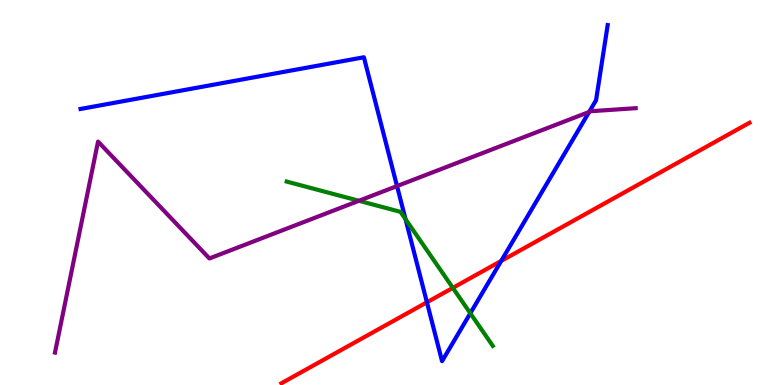[{'lines': ['blue', 'red'], 'intersections': [{'x': 5.51, 'y': 2.15}, {'x': 6.47, 'y': 3.22}]}, {'lines': ['green', 'red'], 'intersections': [{'x': 5.84, 'y': 2.52}]}, {'lines': ['purple', 'red'], 'intersections': []}, {'lines': ['blue', 'green'], 'intersections': [{'x': 5.23, 'y': 4.31}, {'x': 6.07, 'y': 1.86}]}, {'lines': ['blue', 'purple'], 'intersections': [{'x': 5.12, 'y': 5.17}, {'x': 7.6, 'y': 7.09}]}, {'lines': ['green', 'purple'], 'intersections': [{'x': 4.63, 'y': 4.78}]}]